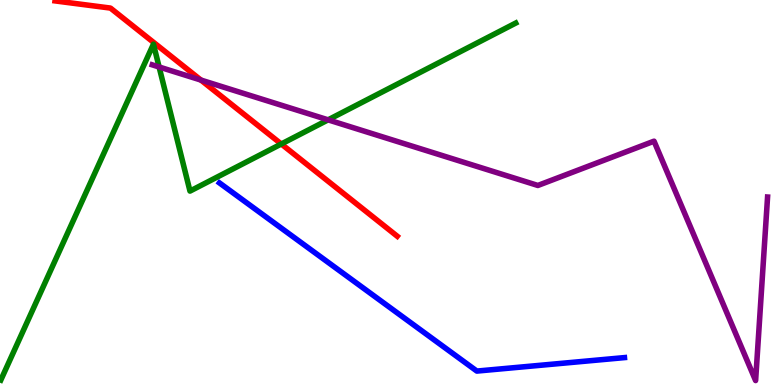[{'lines': ['blue', 'red'], 'intersections': []}, {'lines': ['green', 'red'], 'intersections': [{'x': 3.63, 'y': 6.26}]}, {'lines': ['purple', 'red'], 'intersections': [{'x': 2.59, 'y': 7.92}]}, {'lines': ['blue', 'green'], 'intersections': []}, {'lines': ['blue', 'purple'], 'intersections': []}, {'lines': ['green', 'purple'], 'intersections': [{'x': 2.05, 'y': 8.26}, {'x': 4.23, 'y': 6.89}]}]